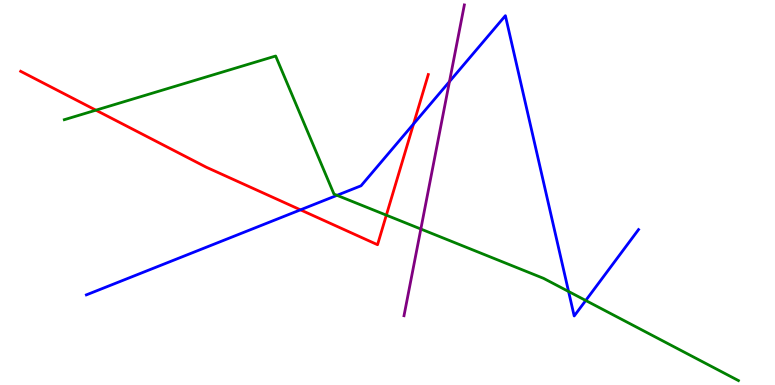[{'lines': ['blue', 'red'], 'intersections': [{'x': 3.88, 'y': 4.55}, {'x': 5.34, 'y': 6.78}]}, {'lines': ['green', 'red'], 'intersections': [{'x': 1.24, 'y': 7.14}, {'x': 4.99, 'y': 4.41}]}, {'lines': ['purple', 'red'], 'intersections': []}, {'lines': ['blue', 'green'], 'intersections': [{'x': 4.35, 'y': 4.93}, {'x': 7.34, 'y': 2.43}, {'x': 7.56, 'y': 2.2}]}, {'lines': ['blue', 'purple'], 'intersections': [{'x': 5.8, 'y': 7.88}]}, {'lines': ['green', 'purple'], 'intersections': [{'x': 5.43, 'y': 4.05}]}]